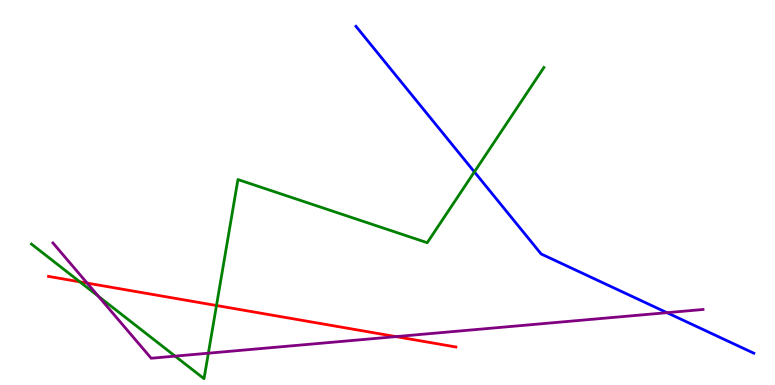[{'lines': ['blue', 'red'], 'intersections': []}, {'lines': ['green', 'red'], 'intersections': [{'x': 1.03, 'y': 2.68}, {'x': 2.79, 'y': 2.06}]}, {'lines': ['purple', 'red'], 'intersections': [{'x': 1.12, 'y': 2.65}, {'x': 5.11, 'y': 1.26}]}, {'lines': ['blue', 'green'], 'intersections': [{'x': 6.12, 'y': 5.54}]}, {'lines': ['blue', 'purple'], 'intersections': [{'x': 8.61, 'y': 1.88}]}, {'lines': ['green', 'purple'], 'intersections': [{'x': 1.27, 'y': 2.3}, {'x': 2.26, 'y': 0.75}, {'x': 2.69, 'y': 0.826}]}]